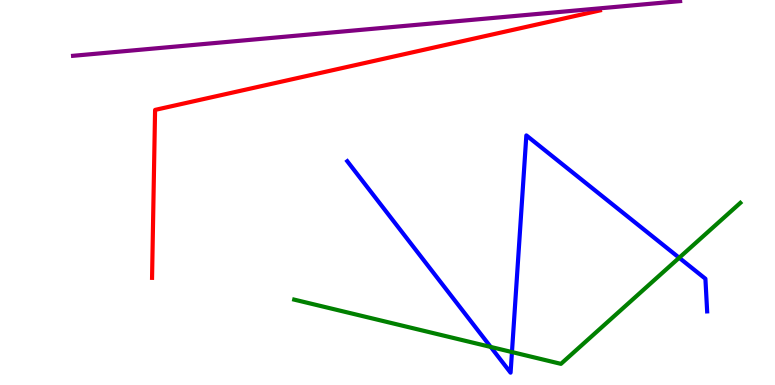[{'lines': ['blue', 'red'], 'intersections': []}, {'lines': ['green', 'red'], 'intersections': []}, {'lines': ['purple', 'red'], 'intersections': []}, {'lines': ['blue', 'green'], 'intersections': [{'x': 6.33, 'y': 0.989}, {'x': 6.61, 'y': 0.856}, {'x': 8.76, 'y': 3.3}]}, {'lines': ['blue', 'purple'], 'intersections': []}, {'lines': ['green', 'purple'], 'intersections': []}]